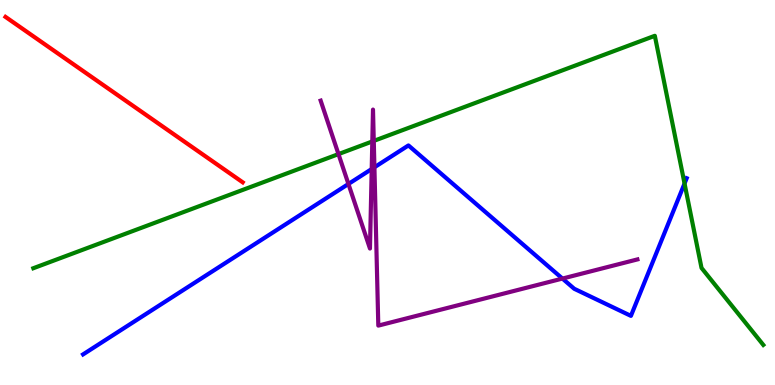[{'lines': ['blue', 'red'], 'intersections': []}, {'lines': ['green', 'red'], 'intersections': []}, {'lines': ['purple', 'red'], 'intersections': []}, {'lines': ['blue', 'green'], 'intersections': [{'x': 8.83, 'y': 5.23}]}, {'lines': ['blue', 'purple'], 'intersections': [{'x': 4.5, 'y': 5.22}, {'x': 4.8, 'y': 5.61}, {'x': 4.83, 'y': 5.66}, {'x': 7.26, 'y': 2.76}]}, {'lines': ['green', 'purple'], 'intersections': [{'x': 4.37, 'y': 6.0}, {'x': 4.8, 'y': 6.33}, {'x': 4.82, 'y': 6.34}]}]